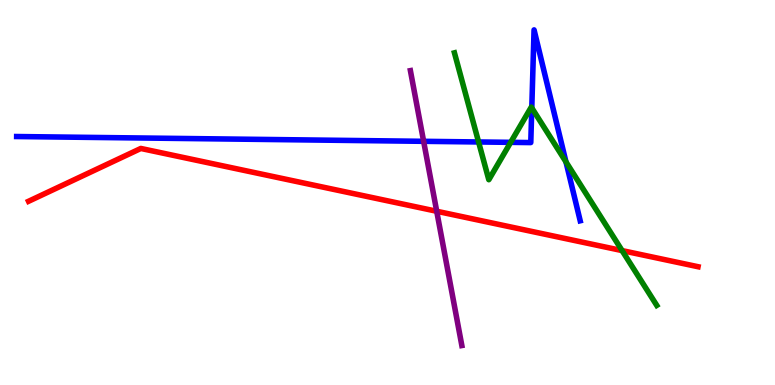[{'lines': ['blue', 'red'], 'intersections': []}, {'lines': ['green', 'red'], 'intersections': [{'x': 8.03, 'y': 3.49}]}, {'lines': ['purple', 'red'], 'intersections': [{'x': 5.64, 'y': 4.51}]}, {'lines': ['blue', 'green'], 'intersections': [{'x': 6.18, 'y': 6.31}, {'x': 6.59, 'y': 6.3}, {'x': 6.86, 'y': 7.2}, {'x': 7.3, 'y': 5.79}]}, {'lines': ['blue', 'purple'], 'intersections': [{'x': 5.47, 'y': 6.33}]}, {'lines': ['green', 'purple'], 'intersections': []}]